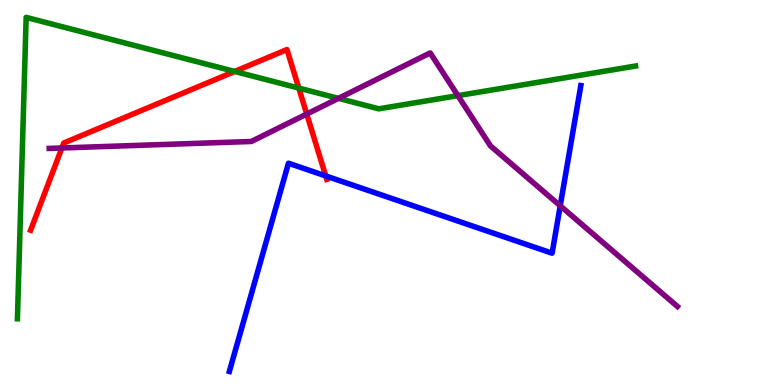[{'lines': ['blue', 'red'], 'intersections': [{'x': 4.2, 'y': 5.43}]}, {'lines': ['green', 'red'], 'intersections': [{'x': 3.03, 'y': 8.14}, {'x': 3.86, 'y': 7.71}]}, {'lines': ['purple', 'red'], 'intersections': [{'x': 0.798, 'y': 6.16}, {'x': 3.96, 'y': 7.04}]}, {'lines': ['blue', 'green'], 'intersections': []}, {'lines': ['blue', 'purple'], 'intersections': [{'x': 7.23, 'y': 4.65}]}, {'lines': ['green', 'purple'], 'intersections': [{'x': 4.37, 'y': 7.45}, {'x': 5.91, 'y': 7.52}]}]